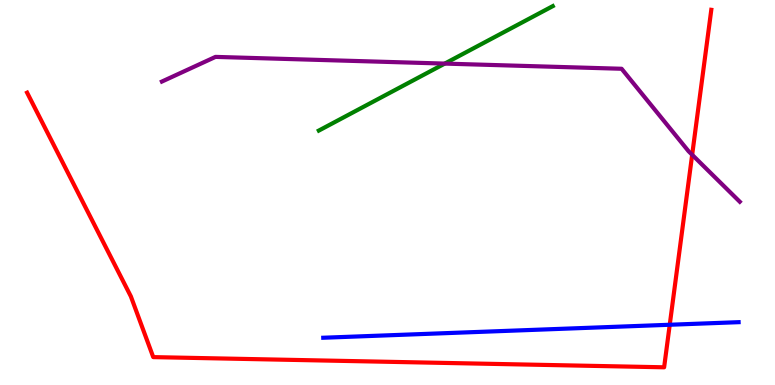[{'lines': ['blue', 'red'], 'intersections': [{'x': 8.64, 'y': 1.56}]}, {'lines': ['green', 'red'], 'intersections': []}, {'lines': ['purple', 'red'], 'intersections': [{'x': 8.93, 'y': 5.98}]}, {'lines': ['blue', 'green'], 'intersections': []}, {'lines': ['blue', 'purple'], 'intersections': []}, {'lines': ['green', 'purple'], 'intersections': [{'x': 5.74, 'y': 8.35}]}]